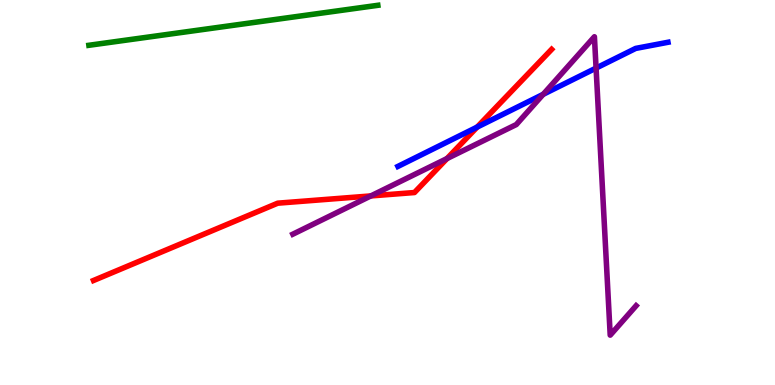[{'lines': ['blue', 'red'], 'intersections': [{'x': 6.16, 'y': 6.7}]}, {'lines': ['green', 'red'], 'intersections': []}, {'lines': ['purple', 'red'], 'intersections': [{'x': 4.78, 'y': 4.91}, {'x': 5.77, 'y': 5.88}]}, {'lines': ['blue', 'green'], 'intersections': []}, {'lines': ['blue', 'purple'], 'intersections': [{'x': 7.01, 'y': 7.55}, {'x': 7.69, 'y': 8.23}]}, {'lines': ['green', 'purple'], 'intersections': []}]